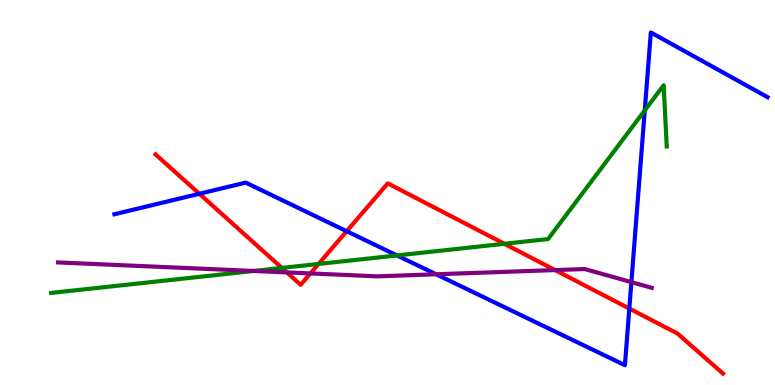[{'lines': ['blue', 'red'], 'intersections': [{'x': 2.57, 'y': 4.97}, {'x': 4.47, 'y': 3.99}, {'x': 8.12, 'y': 1.99}]}, {'lines': ['green', 'red'], 'intersections': [{'x': 3.64, 'y': 3.04}, {'x': 4.11, 'y': 3.14}, {'x': 6.51, 'y': 3.67}]}, {'lines': ['purple', 'red'], 'intersections': [{'x': 3.7, 'y': 2.92}, {'x': 4.01, 'y': 2.9}, {'x': 7.16, 'y': 2.98}]}, {'lines': ['blue', 'green'], 'intersections': [{'x': 5.12, 'y': 3.37}, {'x': 8.32, 'y': 7.13}]}, {'lines': ['blue', 'purple'], 'intersections': [{'x': 5.63, 'y': 2.88}, {'x': 8.15, 'y': 2.67}]}, {'lines': ['green', 'purple'], 'intersections': [{'x': 3.27, 'y': 2.96}]}]